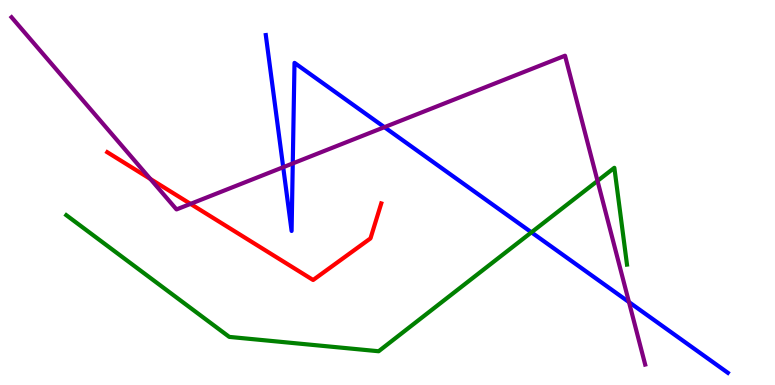[{'lines': ['blue', 'red'], 'intersections': []}, {'lines': ['green', 'red'], 'intersections': []}, {'lines': ['purple', 'red'], 'intersections': [{'x': 1.94, 'y': 5.35}, {'x': 2.46, 'y': 4.7}]}, {'lines': ['blue', 'green'], 'intersections': [{'x': 6.86, 'y': 3.97}]}, {'lines': ['blue', 'purple'], 'intersections': [{'x': 3.65, 'y': 5.66}, {'x': 3.78, 'y': 5.76}, {'x': 4.96, 'y': 6.7}, {'x': 8.12, 'y': 2.15}]}, {'lines': ['green', 'purple'], 'intersections': [{'x': 7.71, 'y': 5.3}]}]